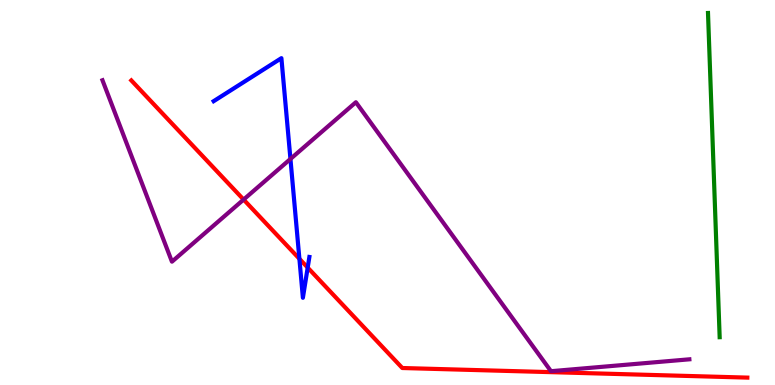[{'lines': ['blue', 'red'], 'intersections': [{'x': 3.86, 'y': 3.28}, {'x': 3.97, 'y': 3.05}]}, {'lines': ['green', 'red'], 'intersections': []}, {'lines': ['purple', 'red'], 'intersections': [{'x': 3.14, 'y': 4.82}]}, {'lines': ['blue', 'green'], 'intersections': []}, {'lines': ['blue', 'purple'], 'intersections': [{'x': 3.75, 'y': 5.87}]}, {'lines': ['green', 'purple'], 'intersections': []}]